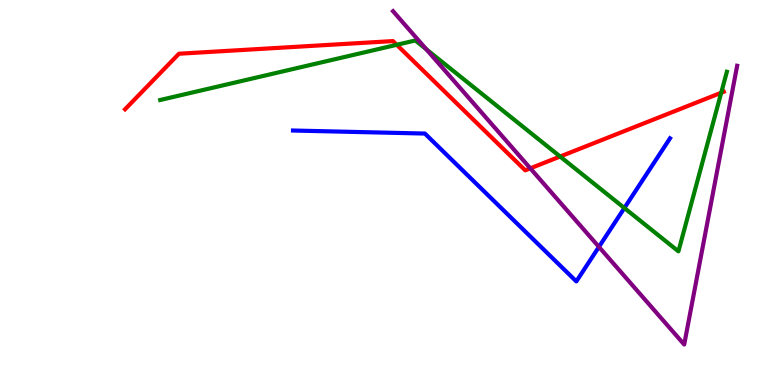[{'lines': ['blue', 'red'], 'intersections': []}, {'lines': ['green', 'red'], 'intersections': [{'x': 5.12, 'y': 8.84}, {'x': 7.23, 'y': 5.93}, {'x': 9.31, 'y': 7.59}]}, {'lines': ['purple', 'red'], 'intersections': [{'x': 6.84, 'y': 5.63}]}, {'lines': ['blue', 'green'], 'intersections': [{'x': 8.06, 'y': 4.6}]}, {'lines': ['blue', 'purple'], 'intersections': [{'x': 7.73, 'y': 3.59}]}, {'lines': ['green', 'purple'], 'intersections': [{'x': 5.5, 'y': 8.72}]}]